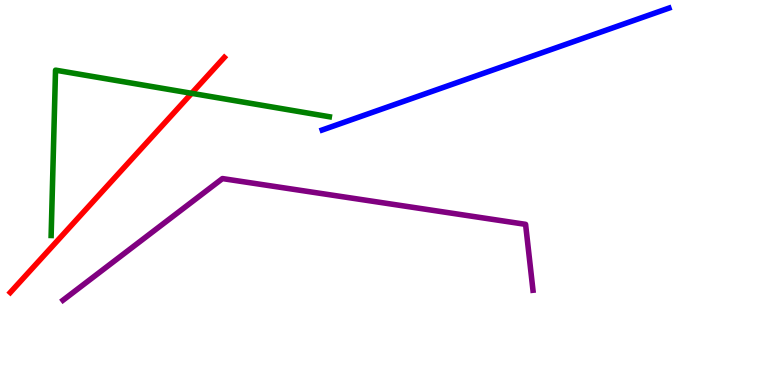[{'lines': ['blue', 'red'], 'intersections': []}, {'lines': ['green', 'red'], 'intersections': [{'x': 2.47, 'y': 7.58}]}, {'lines': ['purple', 'red'], 'intersections': []}, {'lines': ['blue', 'green'], 'intersections': []}, {'lines': ['blue', 'purple'], 'intersections': []}, {'lines': ['green', 'purple'], 'intersections': []}]